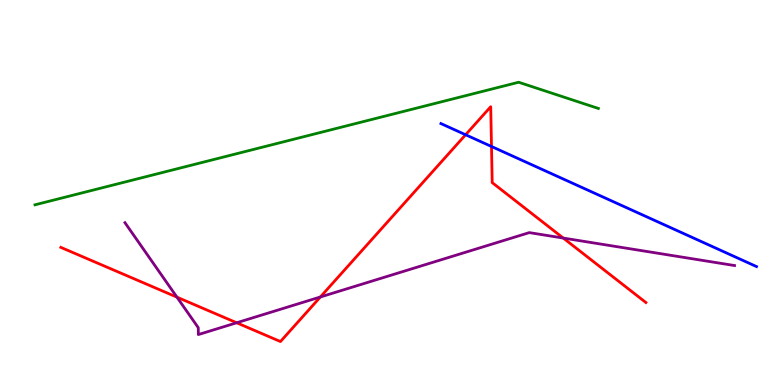[{'lines': ['blue', 'red'], 'intersections': [{'x': 6.01, 'y': 6.5}, {'x': 6.34, 'y': 6.2}]}, {'lines': ['green', 'red'], 'intersections': []}, {'lines': ['purple', 'red'], 'intersections': [{'x': 2.28, 'y': 2.28}, {'x': 3.05, 'y': 1.62}, {'x': 4.13, 'y': 2.29}, {'x': 7.27, 'y': 3.82}]}, {'lines': ['blue', 'green'], 'intersections': []}, {'lines': ['blue', 'purple'], 'intersections': []}, {'lines': ['green', 'purple'], 'intersections': []}]